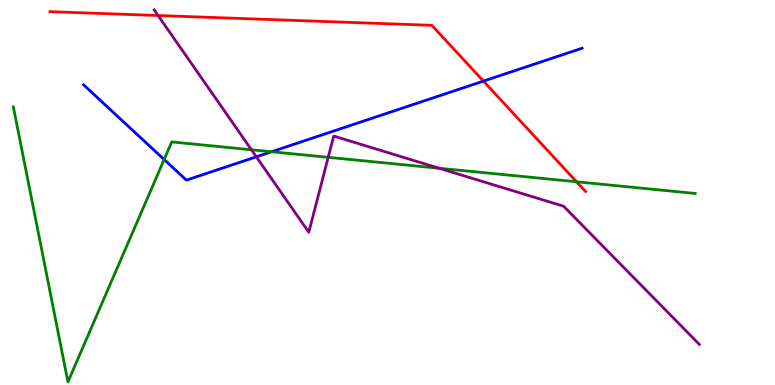[{'lines': ['blue', 'red'], 'intersections': [{'x': 6.24, 'y': 7.89}]}, {'lines': ['green', 'red'], 'intersections': [{'x': 7.44, 'y': 5.28}]}, {'lines': ['purple', 'red'], 'intersections': [{'x': 2.04, 'y': 9.6}]}, {'lines': ['blue', 'green'], 'intersections': [{'x': 2.12, 'y': 5.86}, {'x': 3.5, 'y': 6.06}]}, {'lines': ['blue', 'purple'], 'intersections': [{'x': 3.31, 'y': 5.93}]}, {'lines': ['green', 'purple'], 'intersections': [{'x': 3.24, 'y': 6.11}, {'x': 4.23, 'y': 5.91}, {'x': 5.67, 'y': 5.63}]}]